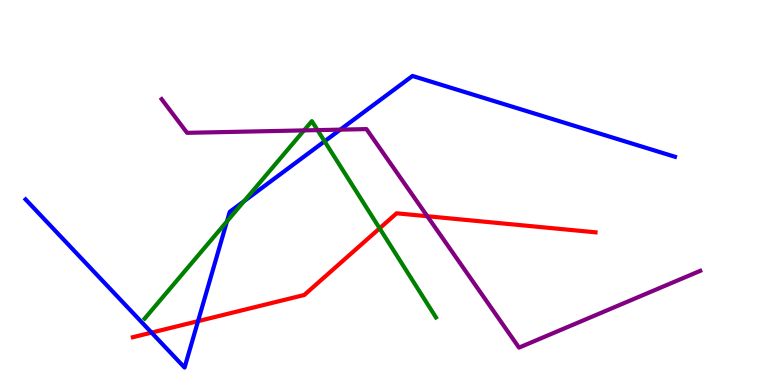[{'lines': ['blue', 'red'], 'intersections': [{'x': 1.96, 'y': 1.36}, {'x': 2.56, 'y': 1.66}]}, {'lines': ['green', 'red'], 'intersections': [{'x': 4.9, 'y': 4.07}]}, {'lines': ['purple', 'red'], 'intersections': [{'x': 5.51, 'y': 4.38}]}, {'lines': ['blue', 'green'], 'intersections': [{'x': 2.93, 'y': 4.25}, {'x': 3.15, 'y': 4.78}, {'x': 4.19, 'y': 6.33}]}, {'lines': ['blue', 'purple'], 'intersections': [{'x': 4.39, 'y': 6.63}]}, {'lines': ['green', 'purple'], 'intersections': [{'x': 3.92, 'y': 6.61}, {'x': 4.1, 'y': 6.62}]}]